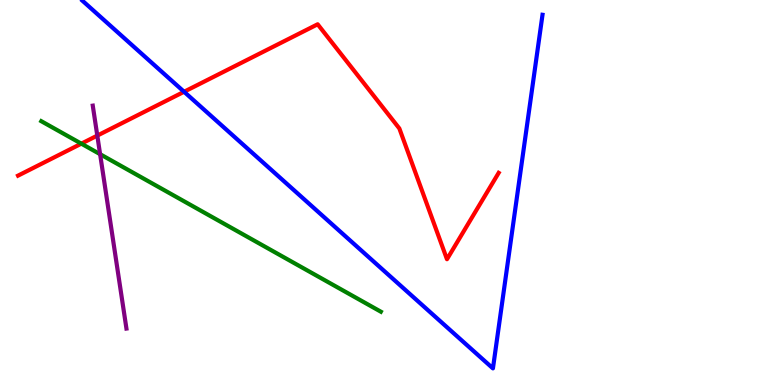[{'lines': ['blue', 'red'], 'intersections': [{'x': 2.38, 'y': 7.62}]}, {'lines': ['green', 'red'], 'intersections': [{'x': 1.05, 'y': 6.27}]}, {'lines': ['purple', 'red'], 'intersections': [{'x': 1.26, 'y': 6.48}]}, {'lines': ['blue', 'green'], 'intersections': []}, {'lines': ['blue', 'purple'], 'intersections': []}, {'lines': ['green', 'purple'], 'intersections': [{'x': 1.29, 'y': 6.0}]}]